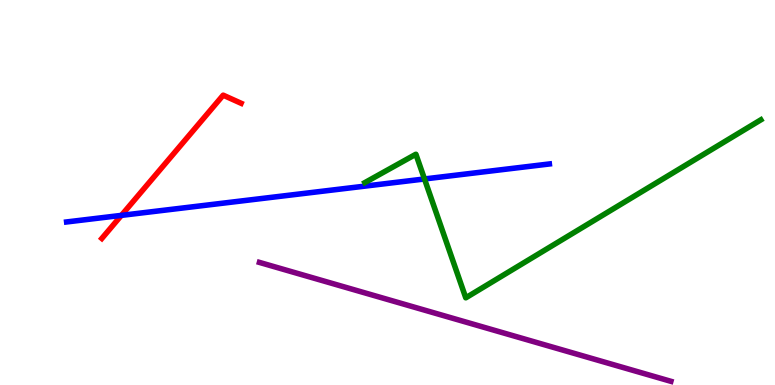[{'lines': ['blue', 'red'], 'intersections': [{'x': 1.57, 'y': 4.41}]}, {'lines': ['green', 'red'], 'intersections': []}, {'lines': ['purple', 'red'], 'intersections': []}, {'lines': ['blue', 'green'], 'intersections': [{'x': 5.48, 'y': 5.35}]}, {'lines': ['blue', 'purple'], 'intersections': []}, {'lines': ['green', 'purple'], 'intersections': []}]